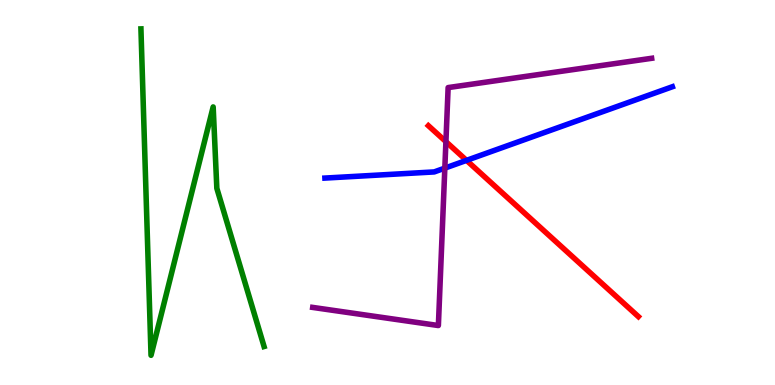[{'lines': ['blue', 'red'], 'intersections': [{'x': 6.02, 'y': 5.83}]}, {'lines': ['green', 'red'], 'intersections': []}, {'lines': ['purple', 'red'], 'intersections': [{'x': 5.75, 'y': 6.32}]}, {'lines': ['blue', 'green'], 'intersections': []}, {'lines': ['blue', 'purple'], 'intersections': [{'x': 5.74, 'y': 5.63}]}, {'lines': ['green', 'purple'], 'intersections': []}]